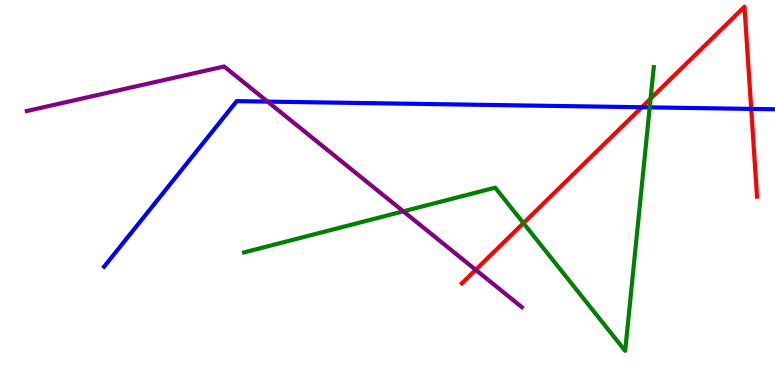[{'lines': ['blue', 'red'], 'intersections': [{'x': 8.28, 'y': 7.21}, {'x': 9.69, 'y': 7.17}]}, {'lines': ['green', 'red'], 'intersections': [{'x': 6.75, 'y': 4.2}, {'x': 8.39, 'y': 7.44}]}, {'lines': ['purple', 'red'], 'intersections': [{'x': 6.14, 'y': 2.99}]}, {'lines': ['blue', 'green'], 'intersections': [{'x': 8.38, 'y': 7.21}]}, {'lines': ['blue', 'purple'], 'intersections': [{'x': 3.45, 'y': 7.36}]}, {'lines': ['green', 'purple'], 'intersections': [{'x': 5.2, 'y': 4.51}]}]